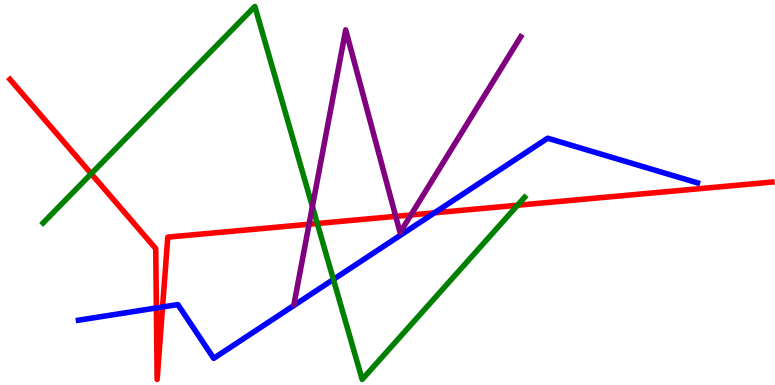[{'lines': ['blue', 'red'], 'intersections': [{'x': 2.02, 'y': 2.0}, {'x': 2.1, 'y': 2.03}, {'x': 5.61, 'y': 4.47}]}, {'lines': ['green', 'red'], 'intersections': [{'x': 1.18, 'y': 5.49}, {'x': 4.09, 'y': 4.19}, {'x': 6.68, 'y': 4.67}]}, {'lines': ['purple', 'red'], 'intersections': [{'x': 3.99, 'y': 4.18}, {'x': 5.11, 'y': 4.38}, {'x': 5.3, 'y': 4.42}]}, {'lines': ['blue', 'green'], 'intersections': [{'x': 4.3, 'y': 2.74}]}, {'lines': ['blue', 'purple'], 'intersections': []}, {'lines': ['green', 'purple'], 'intersections': [{'x': 4.03, 'y': 4.64}]}]